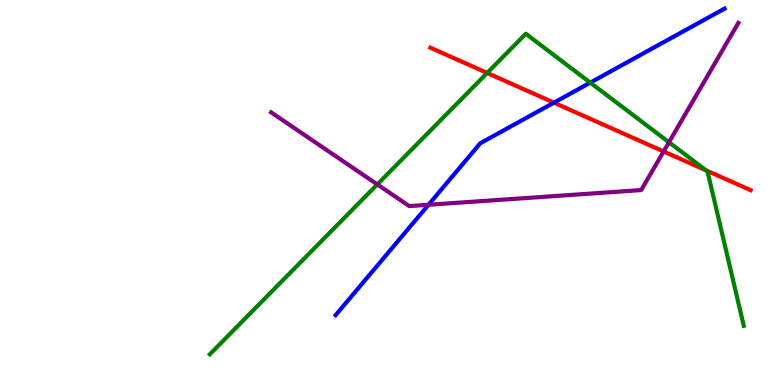[{'lines': ['blue', 'red'], 'intersections': [{'x': 7.15, 'y': 7.33}]}, {'lines': ['green', 'red'], 'intersections': [{'x': 6.29, 'y': 8.1}, {'x': 9.11, 'y': 5.58}]}, {'lines': ['purple', 'red'], 'intersections': [{'x': 8.56, 'y': 6.07}]}, {'lines': ['blue', 'green'], 'intersections': [{'x': 7.62, 'y': 7.85}]}, {'lines': ['blue', 'purple'], 'intersections': [{'x': 5.53, 'y': 4.68}]}, {'lines': ['green', 'purple'], 'intersections': [{'x': 4.87, 'y': 5.21}, {'x': 8.63, 'y': 6.3}]}]